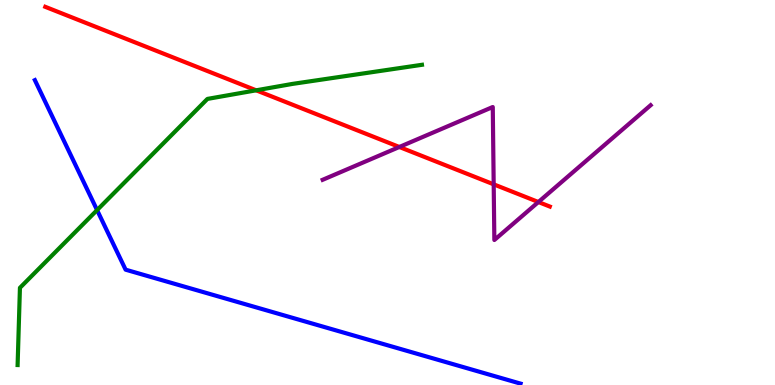[{'lines': ['blue', 'red'], 'intersections': []}, {'lines': ['green', 'red'], 'intersections': [{'x': 3.31, 'y': 7.65}]}, {'lines': ['purple', 'red'], 'intersections': [{'x': 5.15, 'y': 6.18}, {'x': 6.37, 'y': 5.21}, {'x': 6.95, 'y': 4.75}]}, {'lines': ['blue', 'green'], 'intersections': [{'x': 1.25, 'y': 4.54}]}, {'lines': ['blue', 'purple'], 'intersections': []}, {'lines': ['green', 'purple'], 'intersections': []}]